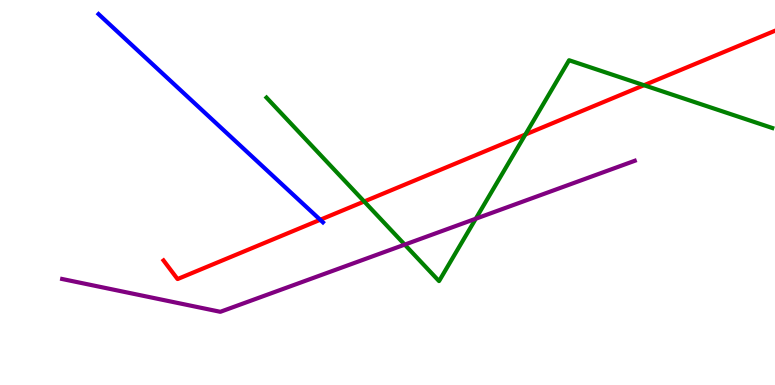[{'lines': ['blue', 'red'], 'intersections': [{'x': 4.13, 'y': 4.29}]}, {'lines': ['green', 'red'], 'intersections': [{'x': 4.7, 'y': 4.77}, {'x': 6.78, 'y': 6.51}, {'x': 8.31, 'y': 7.79}]}, {'lines': ['purple', 'red'], 'intersections': []}, {'lines': ['blue', 'green'], 'intersections': []}, {'lines': ['blue', 'purple'], 'intersections': []}, {'lines': ['green', 'purple'], 'intersections': [{'x': 5.22, 'y': 3.65}, {'x': 6.14, 'y': 4.32}]}]